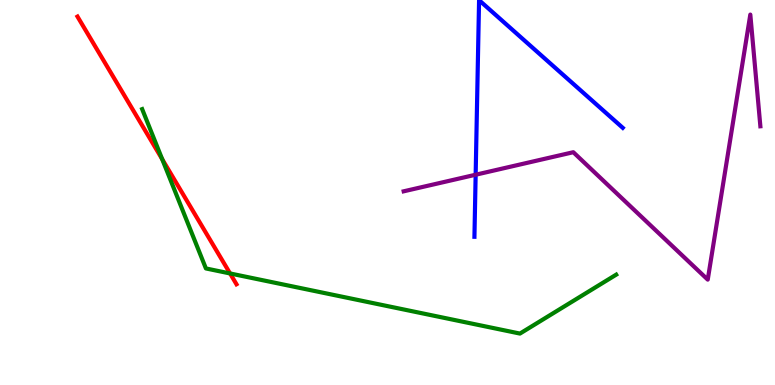[{'lines': ['blue', 'red'], 'intersections': []}, {'lines': ['green', 'red'], 'intersections': [{'x': 2.09, 'y': 5.87}, {'x': 2.97, 'y': 2.9}]}, {'lines': ['purple', 'red'], 'intersections': []}, {'lines': ['blue', 'green'], 'intersections': []}, {'lines': ['blue', 'purple'], 'intersections': [{'x': 6.14, 'y': 5.46}]}, {'lines': ['green', 'purple'], 'intersections': []}]